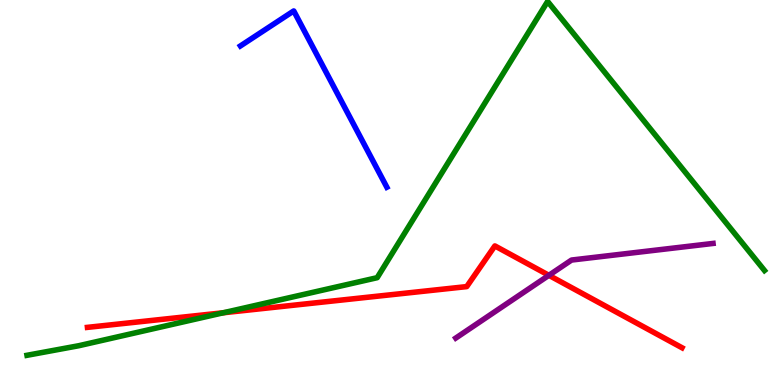[{'lines': ['blue', 'red'], 'intersections': []}, {'lines': ['green', 'red'], 'intersections': [{'x': 2.88, 'y': 1.88}]}, {'lines': ['purple', 'red'], 'intersections': [{'x': 7.08, 'y': 2.85}]}, {'lines': ['blue', 'green'], 'intersections': []}, {'lines': ['blue', 'purple'], 'intersections': []}, {'lines': ['green', 'purple'], 'intersections': []}]